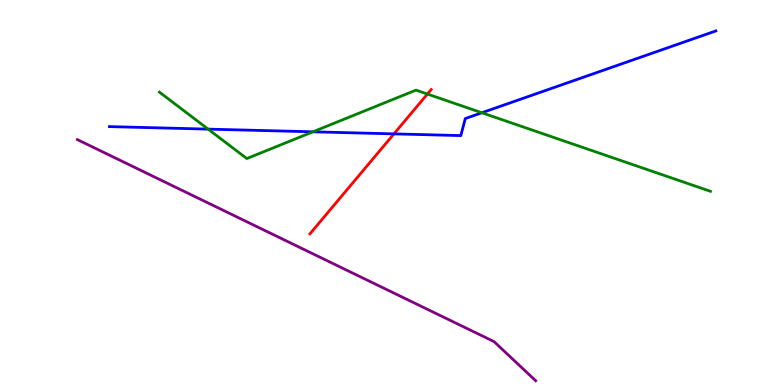[{'lines': ['blue', 'red'], 'intersections': [{'x': 5.08, 'y': 6.52}]}, {'lines': ['green', 'red'], 'intersections': [{'x': 5.51, 'y': 7.56}]}, {'lines': ['purple', 'red'], 'intersections': []}, {'lines': ['blue', 'green'], 'intersections': [{'x': 2.69, 'y': 6.65}, {'x': 4.04, 'y': 6.58}, {'x': 6.22, 'y': 7.07}]}, {'lines': ['blue', 'purple'], 'intersections': []}, {'lines': ['green', 'purple'], 'intersections': []}]